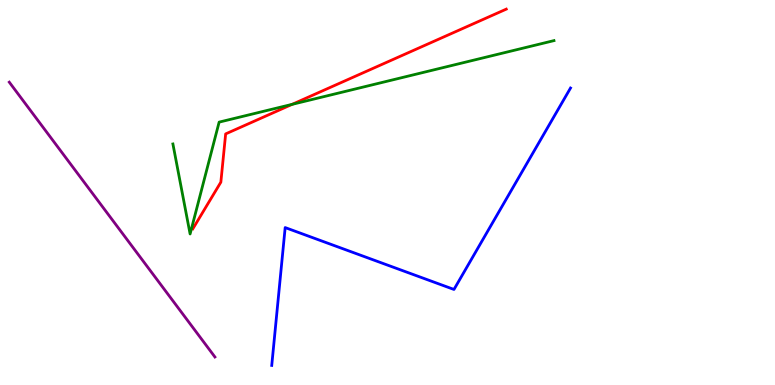[{'lines': ['blue', 'red'], 'intersections': []}, {'lines': ['green', 'red'], 'intersections': [{'x': 3.77, 'y': 7.29}]}, {'lines': ['purple', 'red'], 'intersections': []}, {'lines': ['blue', 'green'], 'intersections': []}, {'lines': ['blue', 'purple'], 'intersections': []}, {'lines': ['green', 'purple'], 'intersections': []}]